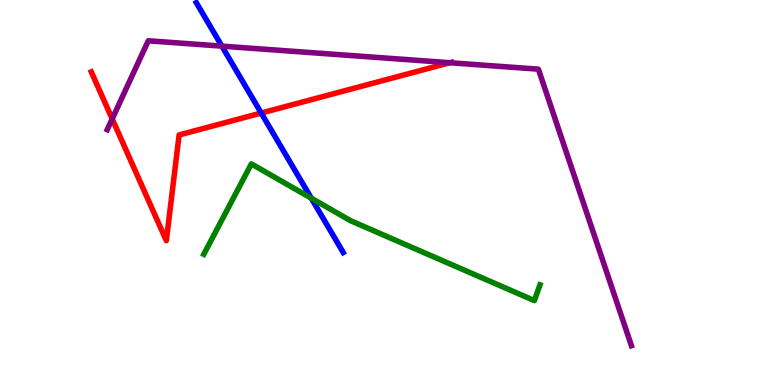[{'lines': ['blue', 'red'], 'intersections': [{'x': 3.37, 'y': 7.06}]}, {'lines': ['green', 'red'], 'intersections': []}, {'lines': ['purple', 'red'], 'intersections': [{'x': 1.45, 'y': 6.91}, {'x': 5.8, 'y': 8.37}]}, {'lines': ['blue', 'green'], 'intersections': [{'x': 4.02, 'y': 4.85}]}, {'lines': ['blue', 'purple'], 'intersections': [{'x': 2.86, 'y': 8.8}]}, {'lines': ['green', 'purple'], 'intersections': []}]